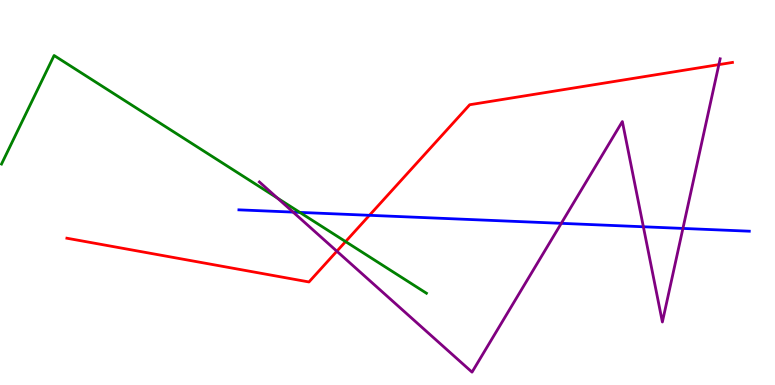[{'lines': ['blue', 'red'], 'intersections': [{'x': 4.77, 'y': 4.41}]}, {'lines': ['green', 'red'], 'intersections': [{'x': 4.46, 'y': 3.72}]}, {'lines': ['purple', 'red'], 'intersections': [{'x': 4.35, 'y': 3.47}, {'x': 9.28, 'y': 8.32}]}, {'lines': ['blue', 'green'], 'intersections': [{'x': 3.87, 'y': 4.48}]}, {'lines': ['blue', 'purple'], 'intersections': [{'x': 3.78, 'y': 4.49}, {'x': 7.24, 'y': 4.2}, {'x': 8.3, 'y': 4.11}, {'x': 8.81, 'y': 4.07}]}, {'lines': ['green', 'purple'], 'intersections': [{'x': 3.58, 'y': 4.85}]}]